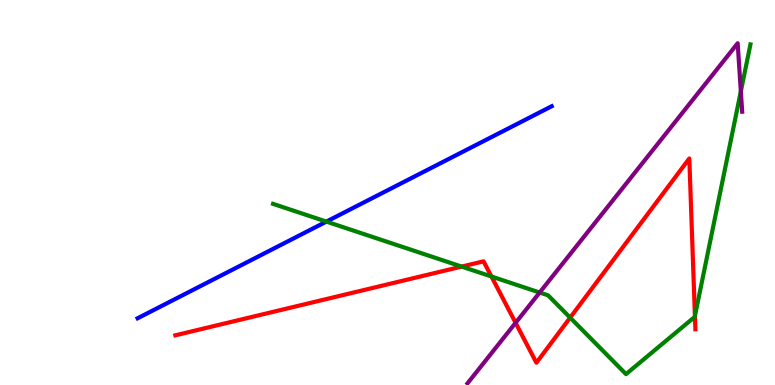[{'lines': ['blue', 'red'], 'intersections': []}, {'lines': ['green', 'red'], 'intersections': [{'x': 5.96, 'y': 3.08}, {'x': 6.34, 'y': 2.82}, {'x': 7.36, 'y': 1.75}, {'x': 8.97, 'y': 1.79}]}, {'lines': ['purple', 'red'], 'intersections': [{'x': 6.65, 'y': 1.61}]}, {'lines': ['blue', 'green'], 'intersections': [{'x': 4.21, 'y': 4.24}]}, {'lines': ['blue', 'purple'], 'intersections': []}, {'lines': ['green', 'purple'], 'intersections': [{'x': 6.96, 'y': 2.4}, {'x': 9.56, 'y': 7.63}]}]